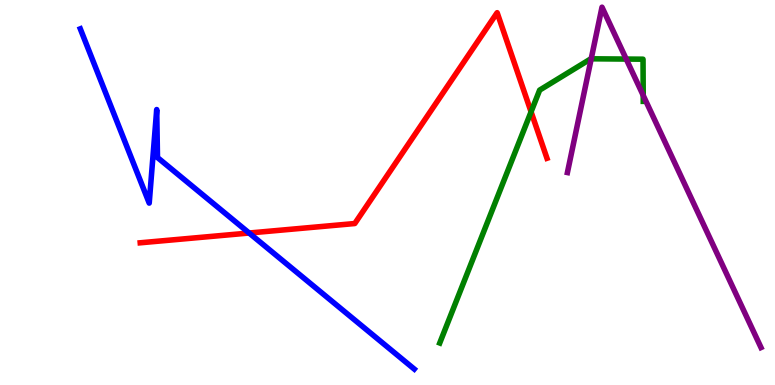[{'lines': ['blue', 'red'], 'intersections': [{'x': 3.21, 'y': 3.95}]}, {'lines': ['green', 'red'], 'intersections': [{'x': 6.85, 'y': 7.1}]}, {'lines': ['purple', 'red'], 'intersections': []}, {'lines': ['blue', 'green'], 'intersections': []}, {'lines': ['blue', 'purple'], 'intersections': []}, {'lines': ['green', 'purple'], 'intersections': [{'x': 7.63, 'y': 8.47}, {'x': 8.08, 'y': 8.47}, {'x': 8.3, 'y': 7.52}]}]